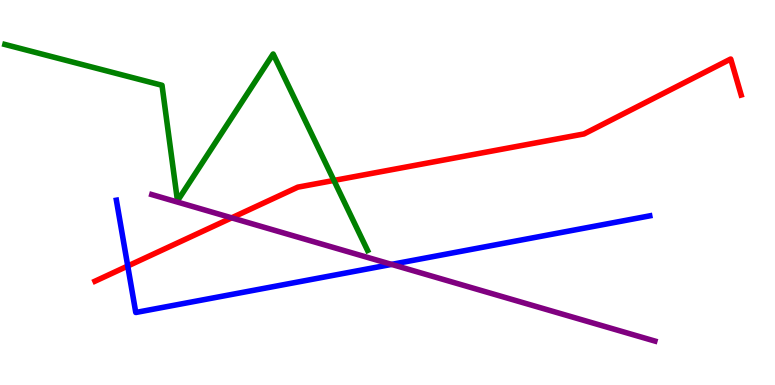[{'lines': ['blue', 'red'], 'intersections': [{'x': 1.65, 'y': 3.09}]}, {'lines': ['green', 'red'], 'intersections': [{'x': 4.31, 'y': 5.31}]}, {'lines': ['purple', 'red'], 'intersections': [{'x': 2.99, 'y': 4.34}]}, {'lines': ['blue', 'green'], 'intersections': []}, {'lines': ['blue', 'purple'], 'intersections': [{'x': 5.05, 'y': 3.13}]}, {'lines': ['green', 'purple'], 'intersections': []}]